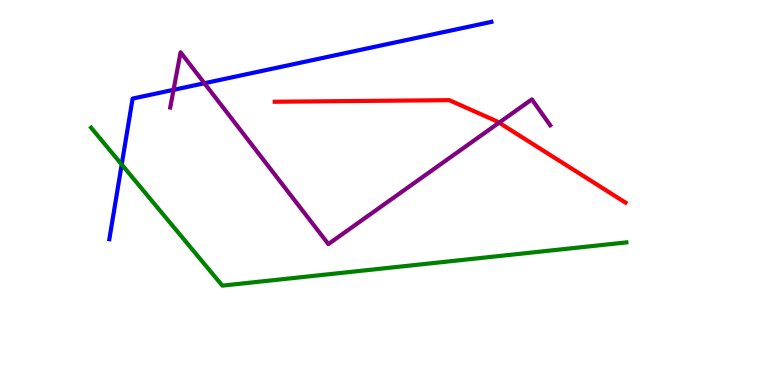[{'lines': ['blue', 'red'], 'intersections': []}, {'lines': ['green', 'red'], 'intersections': []}, {'lines': ['purple', 'red'], 'intersections': [{'x': 6.44, 'y': 6.81}]}, {'lines': ['blue', 'green'], 'intersections': [{'x': 1.57, 'y': 5.73}]}, {'lines': ['blue', 'purple'], 'intersections': [{'x': 2.24, 'y': 7.67}, {'x': 2.64, 'y': 7.84}]}, {'lines': ['green', 'purple'], 'intersections': []}]